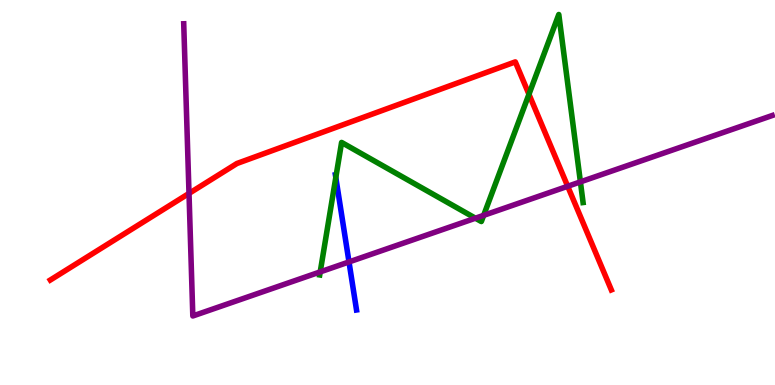[{'lines': ['blue', 'red'], 'intersections': []}, {'lines': ['green', 'red'], 'intersections': [{'x': 6.83, 'y': 7.55}]}, {'lines': ['purple', 'red'], 'intersections': [{'x': 2.44, 'y': 4.98}, {'x': 7.33, 'y': 5.16}]}, {'lines': ['blue', 'green'], 'intersections': [{'x': 4.33, 'y': 5.39}]}, {'lines': ['blue', 'purple'], 'intersections': [{'x': 4.5, 'y': 3.2}]}, {'lines': ['green', 'purple'], 'intersections': [{'x': 4.13, 'y': 2.94}, {'x': 6.13, 'y': 4.33}, {'x': 6.24, 'y': 4.41}, {'x': 7.49, 'y': 5.28}]}]